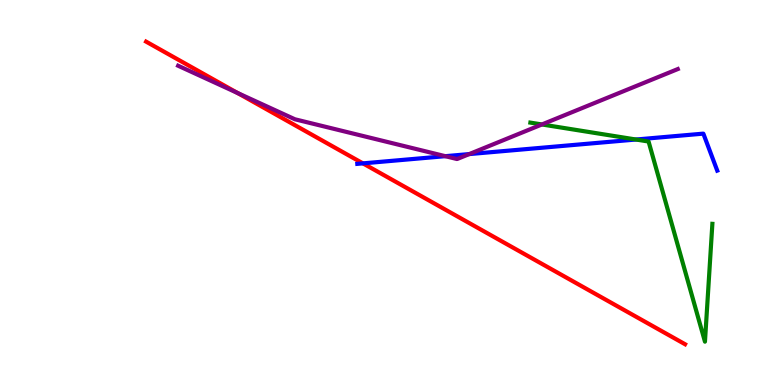[{'lines': ['blue', 'red'], 'intersections': [{'x': 4.68, 'y': 5.76}]}, {'lines': ['green', 'red'], 'intersections': []}, {'lines': ['purple', 'red'], 'intersections': [{'x': 3.07, 'y': 7.58}]}, {'lines': ['blue', 'green'], 'intersections': [{'x': 8.21, 'y': 6.38}]}, {'lines': ['blue', 'purple'], 'intersections': [{'x': 5.75, 'y': 5.94}, {'x': 6.05, 'y': 6.0}]}, {'lines': ['green', 'purple'], 'intersections': [{'x': 6.99, 'y': 6.77}]}]